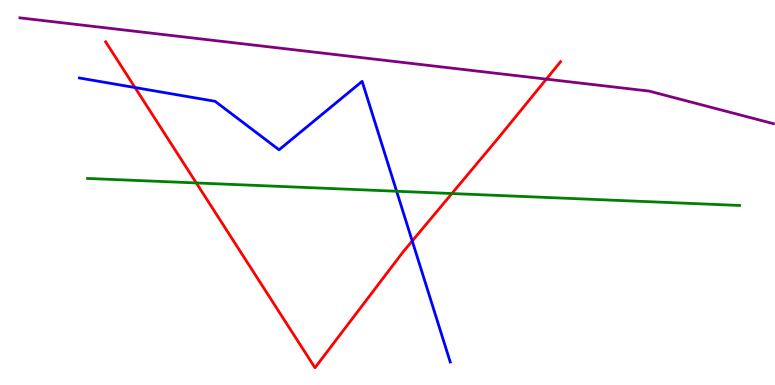[{'lines': ['blue', 'red'], 'intersections': [{'x': 1.74, 'y': 7.73}, {'x': 5.32, 'y': 3.74}]}, {'lines': ['green', 'red'], 'intersections': [{'x': 2.53, 'y': 5.25}, {'x': 5.83, 'y': 4.97}]}, {'lines': ['purple', 'red'], 'intersections': [{'x': 7.05, 'y': 7.94}]}, {'lines': ['blue', 'green'], 'intersections': [{'x': 5.12, 'y': 5.03}]}, {'lines': ['blue', 'purple'], 'intersections': []}, {'lines': ['green', 'purple'], 'intersections': []}]